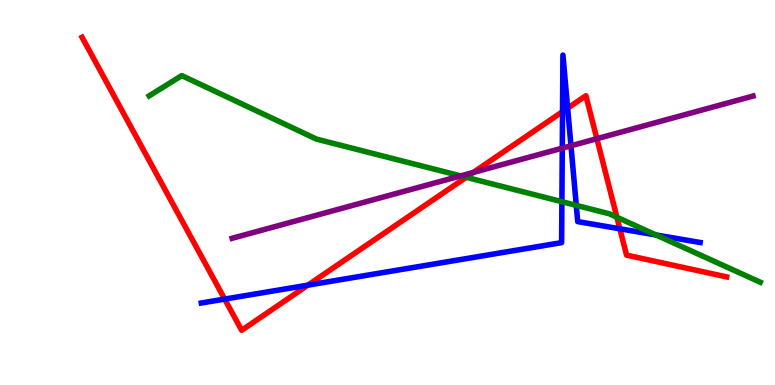[{'lines': ['blue', 'red'], 'intersections': [{'x': 2.9, 'y': 2.23}, {'x': 3.97, 'y': 2.59}, {'x': 7.26, 'y': 7.1}, {'x': 7.32, 'y': 7.19}, {'x': 8.0, 'y': 4.06}]}, {'lines': ['green', 'red'], 'intersections': [{'x': 6.02, 'y': 5.4}, {'x': 7.96, 'y': 4.36}]}, {'lines': ['purple', 'red'], 'intersections': [{'x': 6.11, 'y': 5.52}, {'x': 7.7, 'y': 6.4}]}, {'lines': ['blue', 'green'], 'intersections': [{'x': 7.25, 'y': 4.76}, {'x': 7.44, 'y': 4.67}, {'x': 8.46, 'y': 3.9}]}, {'lines': ['blue', 'purple'], 'intersections': [{'x': 7.26, 'y': 6.15}, {'x': 7.37, 'y': 6.21}]}, {'lines': ['green', 'purple'], 'intersections': [{'x': 5.94, 'y': 5.43}]}]